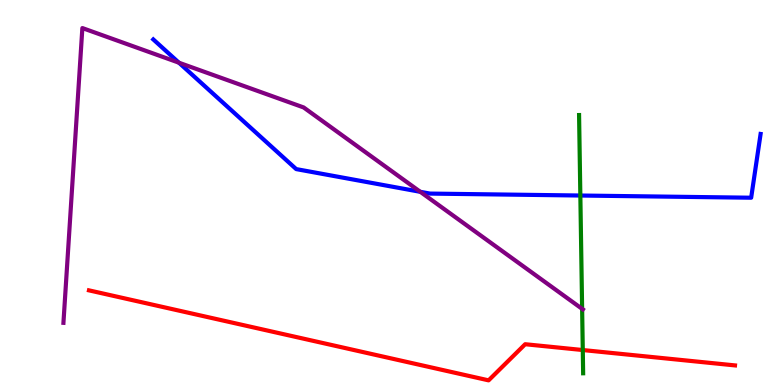[{'lines': ['blue', 'red'], 'intersections': []}, {'lines': ['green', 'red'], 'intersections': [{'x': 7.52, 'y': 0.908}]}, {'lines': ['purple', 'red'], 'intersections': []}, {'lines': ['blue', 'green'], 'intersections': [{'x': 7.49, 'y': 4.92}]}, {'lines': ['blue', 'purple'], 'intersections': [{'x': 2.31, 'y': 8.37}, {'x': 5.42, 'y': 5.02}]}, {'lines': ['green', 'purple'], 'intersections': [{'x': 7.51, 'y': 1.98}]}]